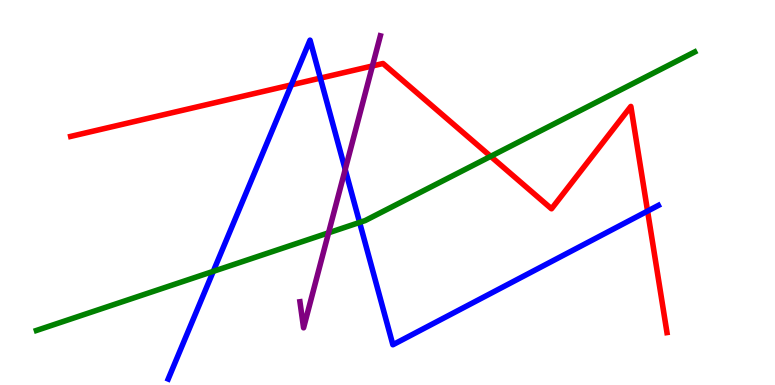[{'lines': ['blue', 'red'], 'intersections': [{'x': 3.76, 'y': 7.79}, {'x': 4.13, 'y': 7.97}, {'x': 8.36, 'y': 4.52}]}, {'lines': ['green', 'red'], 'intersections': [{'x': 6.33, 'y': 5.94}]}, {'lines': ['purple', 'red'], 'intersections': [{'x': 4.81, 'y': 8.29}]}, {'lines': ['blue', 'green'], 'intersections': [{'x': 2.75, 'y': 2.95}, {'x': 4.64, 'y': 4.22}]}, {'lines': ['blue', 'purple'], 'intersections': [{'x': 4.45, 'y': 5.6}]}, {'lines': ['green', 'purple'], 'intersections': [{'x': 4.24, 'y': 3.95}]}]